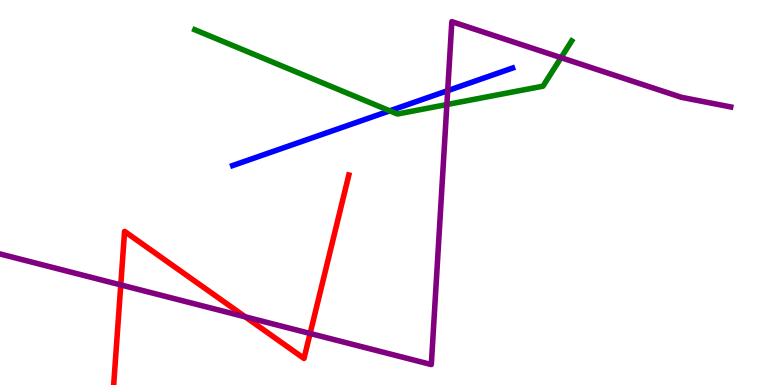[{'lines': ['blue', 'red'], 'intersections': []}, {'lines': ['green', 'red'], 'intersections': []}, {'lines': ['purple', 'red'], 'intersections': [{'x': 1.56, 'y': 2.6}, {'x': 3.16, 'y': 1.77}, {'x': 4.0, 'y': 1.34}]}, {'lines': ['blue', 'green'], 'intersections': [{'x': 5.03, 'y': 7.12}]}, {'lines': ['blue', 'purple'], 'intersections': [{'x': 5.78, 'y': 7.65}]}, {'lines': ['green', 'purple'], 'intersections': [{'x': 5.77, 'y': 7.28}, {'x': 7.24, 'y': 8.5}]}]